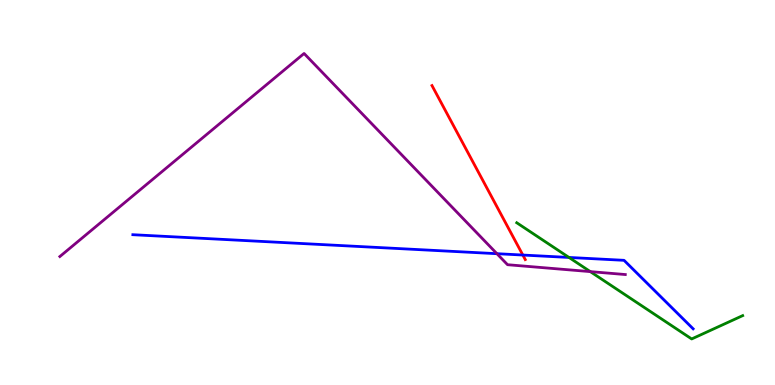[{'lines': ['blue', 'red'], 'intersections': [{'x': 6.75, 'y': 3.38}]}, {'lines': ['green', 'red'], 'intersections': []}, {'lines': ['purple', 'red'], 'intersections': []}, {'lines': ['blue', 'green'], 'intersections': [{'x': 7.34, 'y': 3.31}]}, {'lines': ['blue', 'purple'], 'intersections': [{'x': 6.41, 'y': 3.41}]}, {'lines': ['green', 'purple'], 'intersections': [{'x': 7.62, 'y': 2.94}]}]